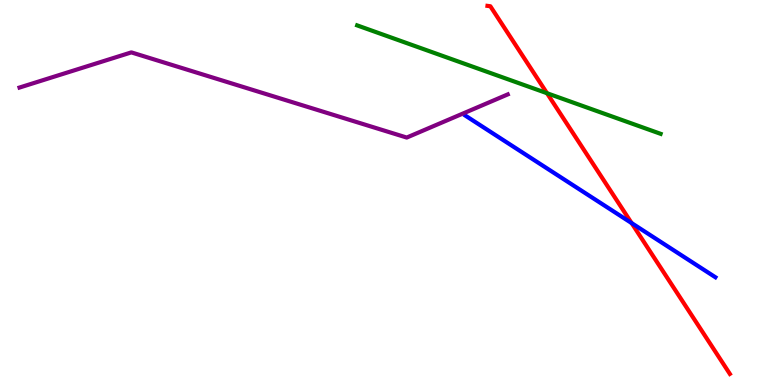[{'lines': ['blue', 'red'], 'intersections': [{'x': 8.15, 'y': 4.21}]}, {'lines': ['green', 'red'], 'intersections': [{'x': 7.06, 'y': 7.58}]}, {'lines': ['purple', 'red'], 'intersections': []}, {'lines': ['blue', 'green'], 'intersections': []}, {'lines': ['blue', 'purple'], 'intersections': []}, {'lines': ['green', 'purple'], 'intersections': []}]